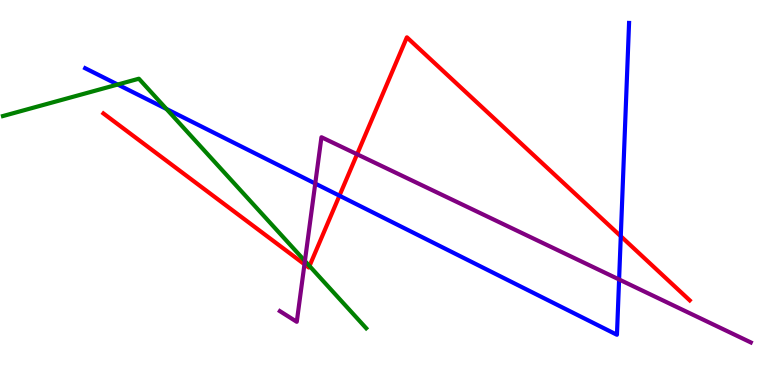[{'lines': ['blue', 'red'], 'intersections': [{'x': 4.38, 'y': 4.92}, {'x': 8.01, 'y': 3.86}]}, {'lines': ['green', 'red'], 'intersections': [{'x': 3.99, 'y': 3.09}]}, {'lines': ['purple', 'red'], 'intersections': [{'x': 3.93, 'y': 3.14}, {'x': 4.61, 'y': 5.99}]}, {'lines': ['blue', 'green'], 'intersections': [{'x': 1.52, 'y': 7.8}, {'x': 2.15, 'y': 7.17}]}, {'lines': ['blue', 'purple'], 'intersections': [{'x': 4.07, 'y': 5.23}, {'x': 7.99, 'y': 2.74}]}, {'lines': ['green', 'purple'], 'intersections': [{'x': 3.93, 'y': 3.22}]}]